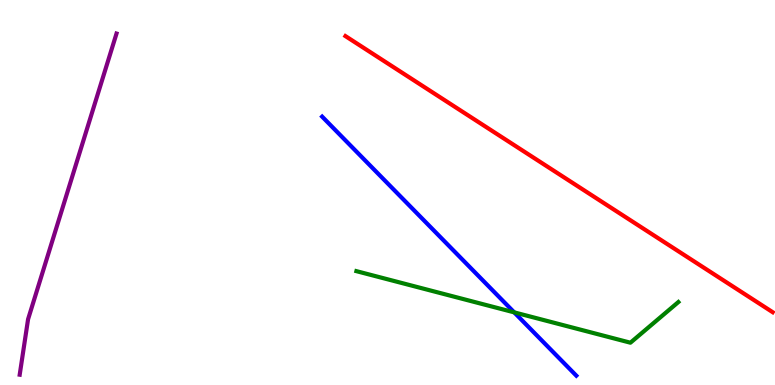[{'lines': ['blue', 'red'], 'intersections': []}, {'lines': ['green', 'red'], 'intersections': []}, {'lines': ['purple', 'red'], 'intersections': []}, {'lines': ['blue', 'green'], 'intersections': [{'x': 6.63, 'y': 1.89}]}, {'lines': ['blue', 'purple'], 'intersections': []}, {'lines': ['green', 'purple'], 'intersections': []}]